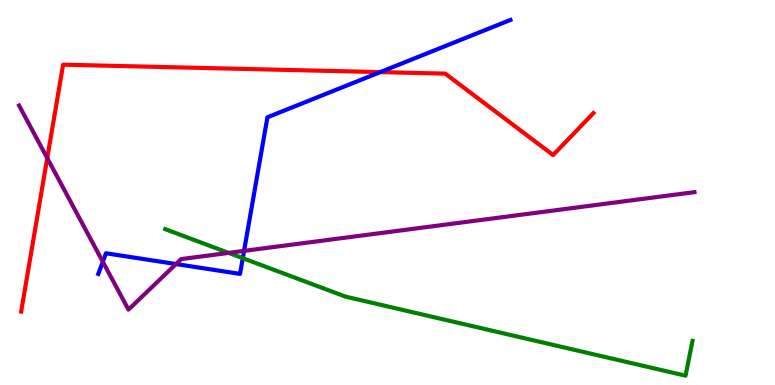[{'lines': ['blue', 'red'], 'intersections': [{'x': 4.91, 'y': 8.13}]}, {'lines': ['green', 'red'], 'intersections': []}, {'lines': ['purple', 'red'], 'intersections': [{'x': 0.61, 'y': 5.89}]}, {'lines': ['blue', 'green'], 'intersections': [{'x': 3.13, 'y': 3.29}]}, {'lines': ['blue', 'purple'], 'intersections': [{'x': 1.33, 'y': 3.2}, {'x': 2.27, 'y': 3.14}, {'x': 3.15, 'y': 3.48}]}, {'lines': ['green', 'purple'], 'intersections': [{'x': 2.95, 'y': 3.43}]}]